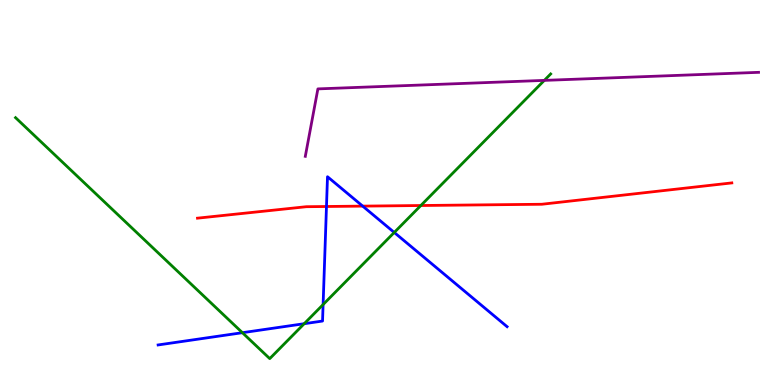[{'lines': ['blue', 'red'], 'intersections': [{'x': 4.21, 'y': 4.64}, {'x': 4.68, 'y': 4.65}]}, {'lines': ['green', 'red'], 'intersections': [{'x': 5.43, 'y': 4.66}]}, {'lines': ['purple', 'red'], 'intersections': []}, {'lines': ['blue', 'green'], 'intersections': [{'x': 3.13, 'y': 1.36}, {'x': 3.93, 'y': 1.59}, {'x': 4.17, 'y': 2.09}, {'x': 5.09, 'y': 3.96}]}, {'lines': ['blue', 'purple'], 'intersections': []}, {'lines': ['green', 'purple'], 'intersections': [{'x': 7.02, 'y': 7.91}]}]